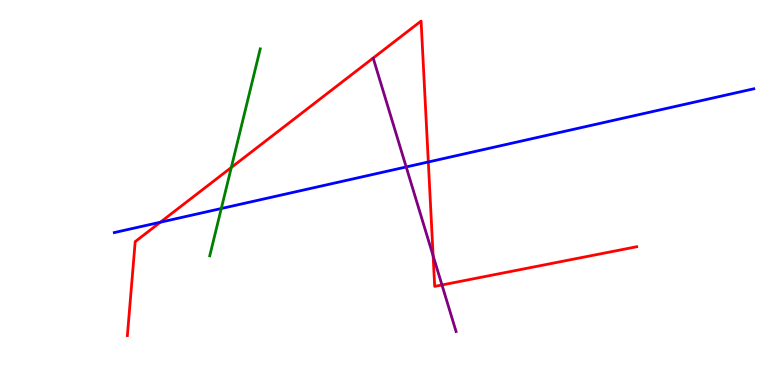[{'lines': ['blue', 'red'], 'intersections': [{'x': 2.07, 'y': 4.23}, {'x': 5.53, 'y': 5.79}]}, {'lines': ['green', 'red'], 'intersections': [{'x': 2.98, 'y': 5.65}]}, {'lines': ['purple', 'red'], 'intersections': [{'x': 5.59, 'y': 3.36}, {'x': 5.7, 'y': 2.6}]}, {'lines': ['blue', 'green'], 'intersections': [{'x': 2.86, 'y': 4.58}]}, {'lines': ['blue', 'purple'], 'intersections': [{'x': 5.24, 'y': 5.66}]}, {'lines': ['green', 'purple'], 'intersections': []}]